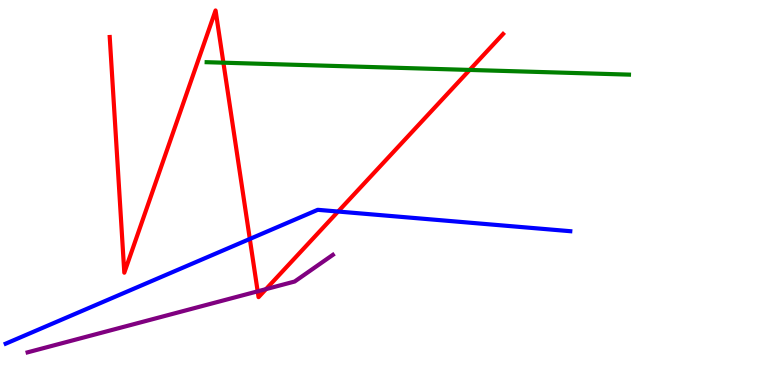[{'lines': ['blue', 'red'], 'intersections': [{'x': 3.22, 'y': 3.79}, {'x': 4.36, 'y': 4.51}]}, {'lines': ['green', 'red'], 'intersections': [{'x': 2.88, 'y': 8.37}, {'x': 6.06, 'y': 8.18}]}, {'lines': ['purple', 'red'], 'intersections': [{'x': 3.32, 'y': 2.43}, {'x': 3.43, 'y': 2.49}]}, {'lines': ['blue', 'green'], 'intersections': []}, {'lines': ['blue', 'purple'], 'intersections': []}, {'lines': ['green', 'purple'], 'intersections': []}]